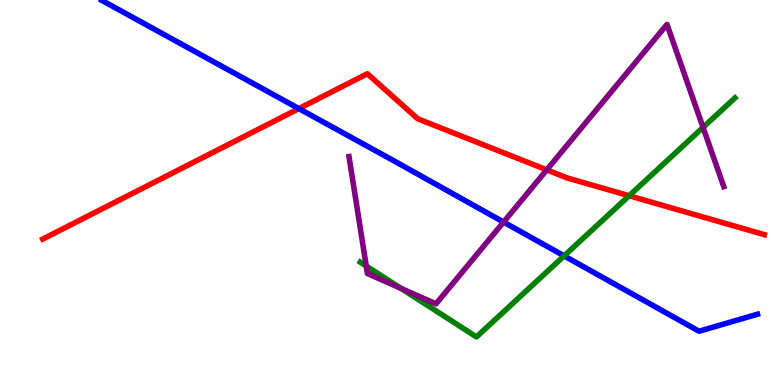[{'lines': ['blue', 'red'], 'intersections': [{'x': 3.86, 'y': 7.18}]}, {'lines': ['green', 'red'], 'intersections': [{'x': 8.12, 'y': 4.92}]}, {'lines': ['purple', 'red'], 'intersections': [{'x': 7.05, 'y': 5.59}]}, {'lines': ['blue', 'green'], 'intersections': [{'x': 7.28, 'y': 3.35}]}, {'lines': ['blue', 'purple'], 'intersections': [{'x': 6.5, 'y': 4.23}]}, {'lines': ['green', 'purple'], 'intersections': [{'x': 4.73, 'y': 3.09}, {'x': 5.18, 'y': 2.51}, {'x': 9.07, 'y': 6.69}]}]